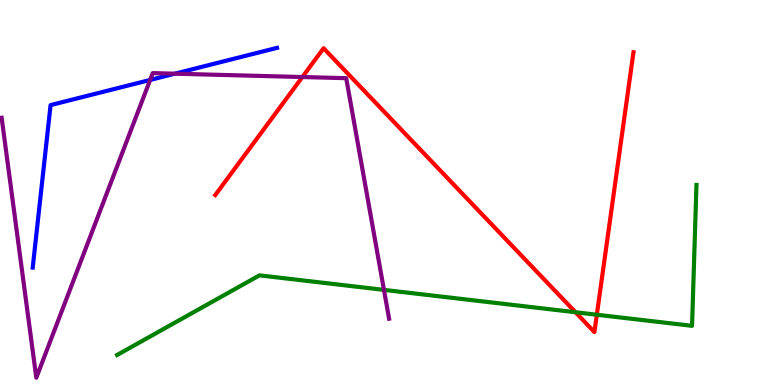[{'lines': ['blue', 'red'], 'intersections': []}, {'lines': ['green', 'red'], 'intersections': [{'x': 7.43, 'y': 1.89}, {'x': 7.7, 'y': 1.83}]}, {'lines': ['purple', 'red'], 'intersections': [{'x': 3.9, 'y': 8.0}]}, {'lines': ['blue', 'green'], 'intersections': []}, {'lines': ['blue', 'purple'], 'intersections': [{'x': 1.94, 'y': 7.92}, {'x': 2.26, 'y': 8.09}]}, {'lines': ['green', 'purple'], 'intersections': [{'x': 4.95, 'y': 2.47}]}]